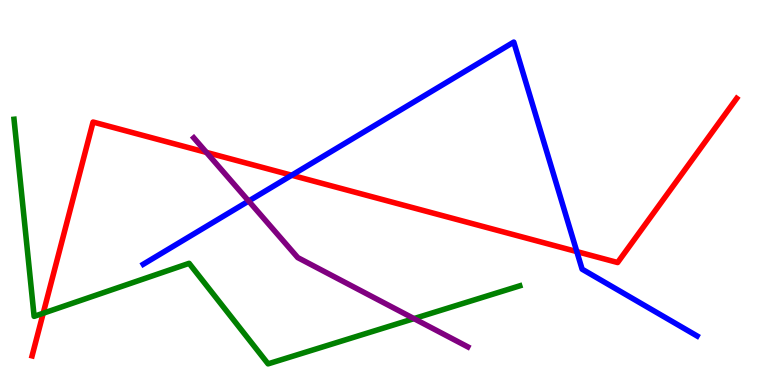[{'lines': ['blue', 'red'], 'intersections': [{'x': 3.76, 'y': 5.45}, {'x': 7.44, 'y': 3.46}]}, {'lines': ['green', 'red'], 'intersections': [{'x': 0.557, 'y': 1.86}]}, {'lines': ['purple', 'red'], 'intersections': [{'x': 2.66, 'y': 6.04}]}, {'lines': ['blue', 'green'], 'intersections': []}, {'lines': ['blue', 'purple'], 'intersections': [{'x': 3.21, 'y': 4.78}]}, {'lines': ['green', 'purple'], 'intersections': [{'x': 5.34, 'y': 1.72}]}]